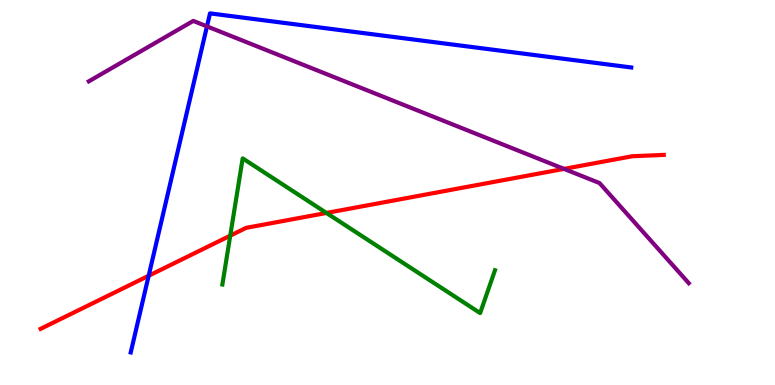[{'lines': ['blue', 'red'], 'intersections': [{'x': 1.92, 'y': 2.84}]}, {'lines': ['green', 'red'], 'intersections': [{'x': 2.97, 'y': 3.88}, {'x': 4.21, 'y': 4.47}]}, {'lines': ['purple', 'red'], 'intersections': [{'x': 7.28, 'y': 5.61}]}, {'lines': ['blue', 'green'], 'intersections': []}, {'lines': ['blue', 'purple'], 'intersections': [{'x': 2.67, 'y': 9.31}]}, {'lines': ['green', 'purple'], 'intersections': []}]